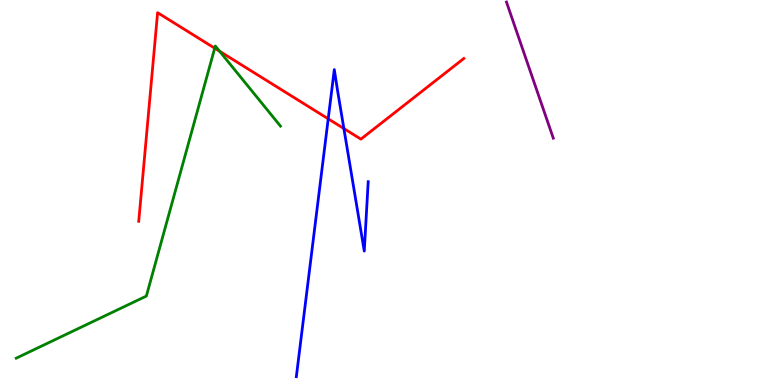[{'lines': ['blue', 'red'], 'intersections': [{'x': 4.23, 'y': 6.91}, {'x': 4.44, 'y': 6.66}]}, {'lines': ['green', 'red'], 'intersections': [{'x': 2.77, 'y': 8.75}, {'x': 2.83, 'y': 8.67}]}, {'lines': ['purple', 'red'], 'intersections': []}, {'lines': ['blue', 'green'], 'intersections': []}, {'lines': ['blue', 'purple'], 'intersections': []}, {'lines': ['green', 'purple'], 'intersections': []}]